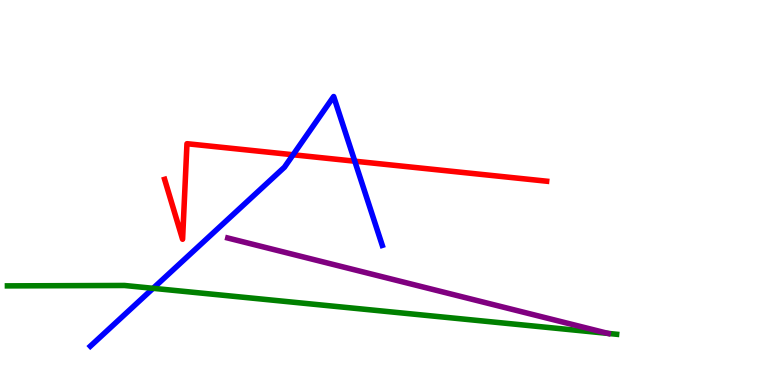[{'lines': ['blue', 'red'], 'intersections': [{'x': 3.78, 'y': 5.98}, {'x': 4.58, 'y': 5.81}]}, {'lines': ['green', 'red'], 'intersections': []}, {'lines': ['purple', 'red'], 'intersections': []}, {'lines': ['blue', 'green'], 'intersections': [{'x': 1.98, 'y': 2.51}]}, {'lines': ['blue', 'purple'], 'intersections': []}, {'lines': ['green', 'purple'], 'intersections': [{'x': 7.84, 'y': 1.34}]}]